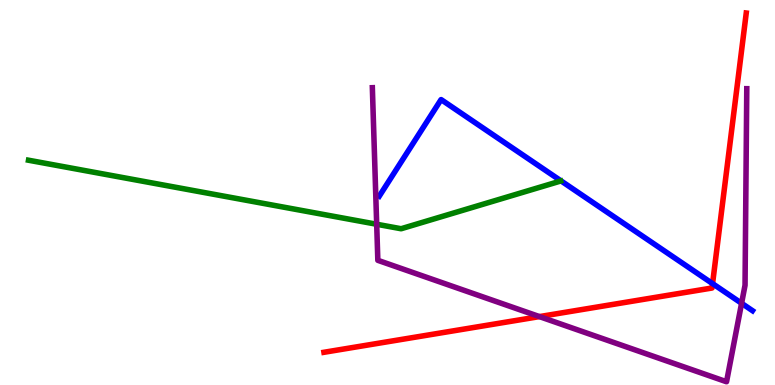[{'lines': ['blue', 'red'], 'intersections': [{'x': 9.19, 'y': 2.63}]}, {'lines': ['green', 'red'], 'intersections': []}, {'lines': ['purple', 'red'], 'intersections': [{'x': 6.96, 'y': 1.78}]}, {'lines': ['blue', 'green'], 'intersections': []}, {'lines': ['blue', 'purple'], 'intersections': [{'x': 9.57, 'y': 2.12}]}, {'lines': ['green', 'purple'], 'intersections': [{'x': 4.86, 'y': 4.18}]}]